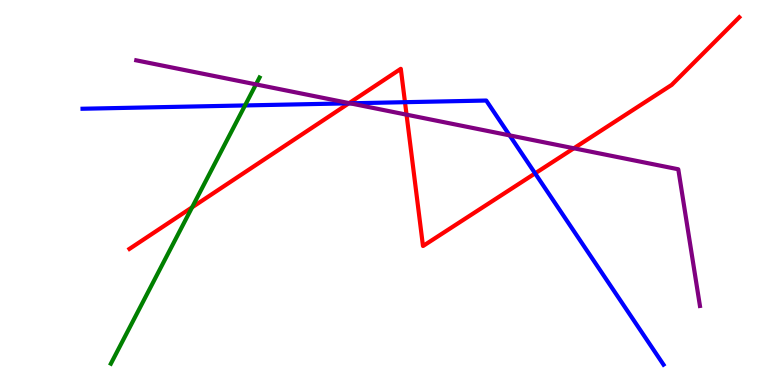[{'lines': ['blue', 'red'], 'intersections': [{'x': 4.5, 'y': 7.32}, {'x': 5.23, 'y': 7.35}, {'x': 6.9, 'y': 5.5}]}, {'lines': ['green', 'red'], 'intersections': [{'x': 2.48, 'y': 4.62}]}, {'lines': ['purple', 'red'], 'intersections': [{'x': 4.5, 'y': 7.32}, {'x': 5.25, 'y': 7.02}, {'x': 7.4, 'y': 6.15}]}, {'lines': ['blue', 'green'], 'intersections': [{'x': 3.16, 'y': 7.26}]}, {'lines': ['blue', 'purple'], 'intersections': [{'x': 4.52, 'y': 7.32}, {'x': 6.58, 'y': 6.48}]}, {'lines': ['green', 'purple'], 'intersections': [{'x': 3.3, 'y': 7.81}]}]